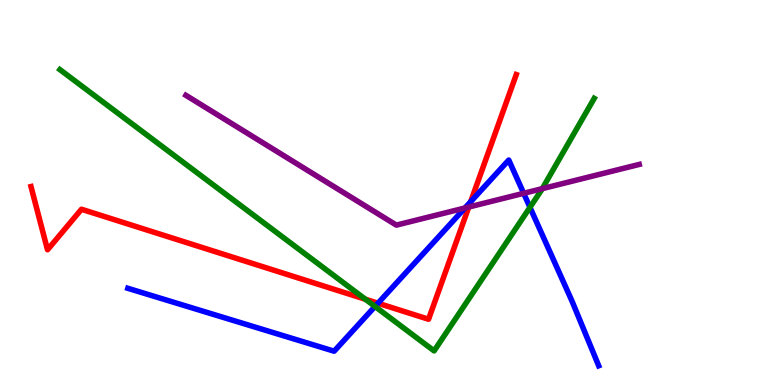[{'lines': ['blue', 'red'], 'intersections': [{'x': 4.88, 'y': 2.12}, {'x': 6.07, 'y': 4.76}]}, {'lines': ['green', 'red'], 'intersections': [{'x': 4.71, 'y': 2.23}]}, {'lines': ['purple', 'red'], 'intersections': [{'x': 6.05, 'y': 4.62}]}, {'lines': ['blue', 'green'], 'intersections': [{'x': 4.84, 'y': 2.04}, {'x': 6.84, 'y': 4.62}]}, {'lines': ['blue', 'purple'], 'intersections': [{'x': 6.0, 'y': 4.6}, {'x': 6.76, 'y': 4.98}]}, {'lines': ['green', 'purple'], 'intersections': [{'x': 7.0, 'y': 5.1}]}]